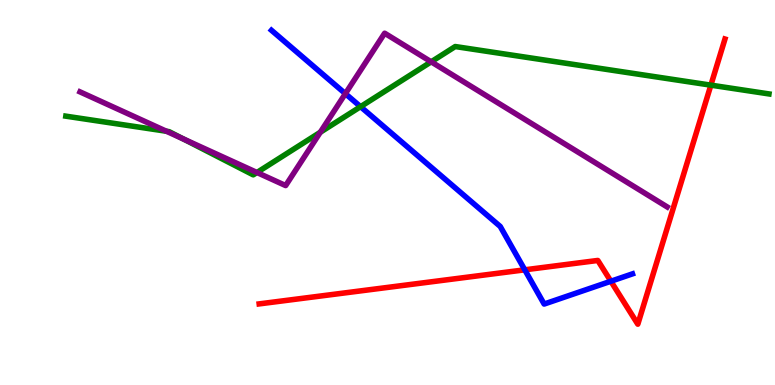[{'lines': ['blue', 'red'], 'intersections': [{'x': 6.77, 'y': 2.99}, {'x': 7.88, 'y': 2.69}]}, {'lines': ['green', 'red'], 'intersections': [{'x': 9.17, 'y': 7.79}]}, {'lines': ['purple', 'red'], 'intersections': []}, {'lines': ['blue', 'green'], 'intersections': [{'x': 4.65, 'y': 7.23}]}, {'lines': ['blue', 'purple'], 'intersections': [{'x': 4.46, 'y': 7.57}]}, {'lines': ['green', 'purple'], 'intersections': [{'x': 2.15, 'y': 6.59}, {'x': 2.37, 'y': 6.39}, {'x': 3.32, 'y': 5.52}, {'x': 4.13, 'y': 6.56}, {'x': 5.56, 'y': 8.39}]}]